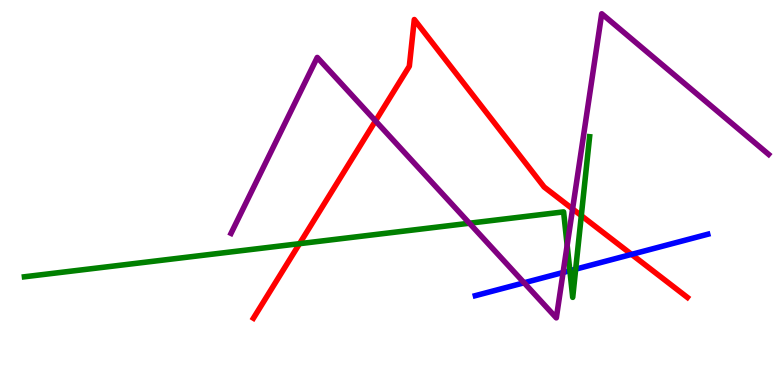[{'lines': ['blue', 'red'], 'intersections': [{'x': 8.15, 'y': 3.39}]}, {'lines': ['green', 'red'], 'intersections': [{'x': 3.86, 'y': 3.67}, {'x': 7.5, 'y': 4.4}]}, {'lines': ['purple', 'red'], 'intersections': [{'x': 4.85, 'y': 6.86}, {'x': 7.39, 'y': 4.57}]}, {'lines': ['blue', 'green'], 'intersections': [{'x': 7.35, 'y': 2.97}, {'x': 7.43, 'y': 3.01}]}, {'lines': ['blue', 'purple'], 'intersections': [{'x': 6.76, 'y': 2.66}, {'x': 7.27, 'y': 2.92}]}, {'lines': ['green', 'purple'], 'intersections': [{'x': 6.06, 'y': 4.2}, {'x': 7.32, 'y': 3.63}]}]